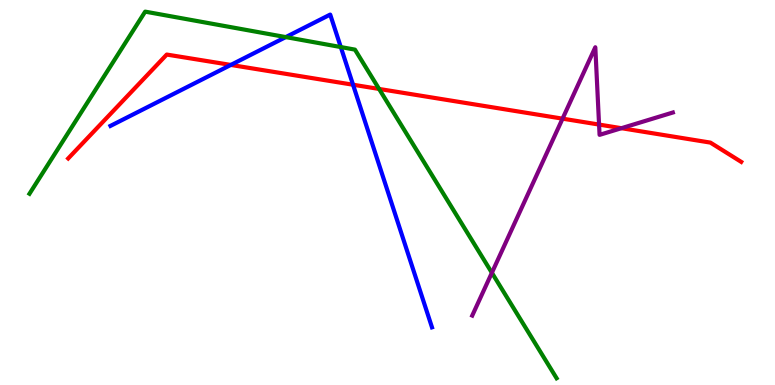[{'lines': ['blue', 'red'], 'intersections': [{'x': 2.98, 'y': 8.31}, {'x': 4.56, 'y': 7.8}]}, {'lines': ['green', 'red'], 'intersections': [{'x': 4.89, 'y': 7.69}]}, {'lines': ['purple', 'red'], 'intersections': [{'x': 7.26, 'y': 6.92}, {'x': 7.73, 'y': 6.76}, {'x': 8.02, 'y': 6.67}]}, {'lines': ['blue', 'green'], 'intersections': [{'x': 3.69, 'y': 9.04}, {'x': 4.4, 'y': 8.78}]}, {'lines': ['blue', 'purple'], 'intersections': []}, {'lines': ['green', 'purple'], 'intersections': [{'x': 6.35, 'y': 2.92}]}]